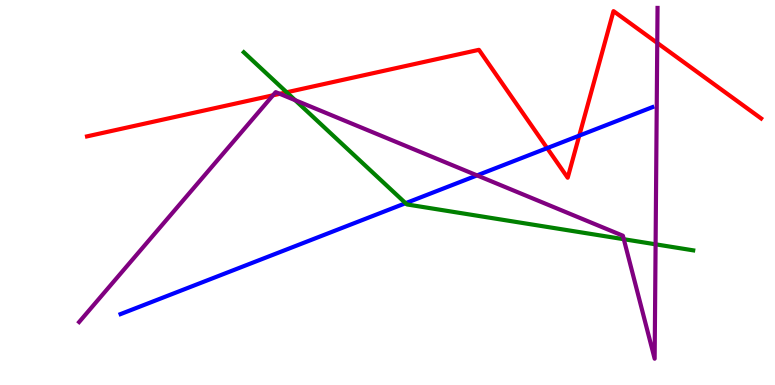[{'lines': ['blue', 'red'], 'intersections': [{'x': 7.06, 'y': 6.15}, {'x': 7.47, 'y': 6.48}]}, {'lines': ['green', 'red'], 'intersections': [{'x': 3.7, 'y': 7.6}]}, {'lines': ['purple', 'red'], 'intersections': [{'x': 3.52, 'y': 7.52}, {'x': 3.61, 'y': 7.56}, {'x': 8.48, 'y': 8.88}]}, {'lines': ['blue', 'green'], 'intersections': [{'x': 5.23, 'y': 4.72}]}, {'lines': ['blue', 'purple'], 'intersections': [{'x': 6.16, 'y': 5.44}]}, {'lines': ['green', 'purple'], 'intersections': [{'x': 3.81, 'y': 7.4}, {'x': 8.05, 'y': 3.79}, {'x': 8.46, 'y': 3.65}]}]